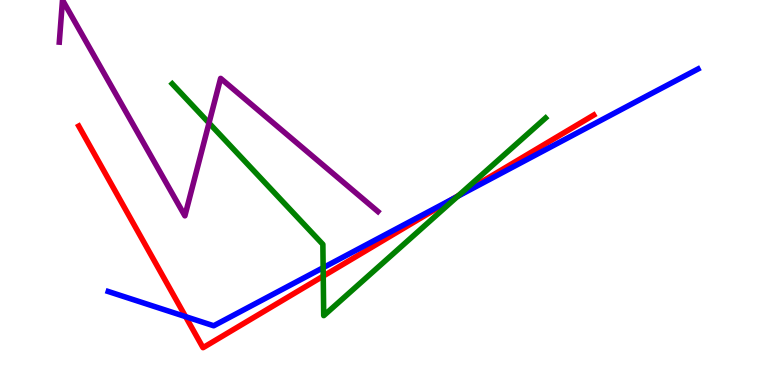[{'lines': ['blue', 'red'], 'intersections': [{'x': 2.39, 'y': 1.78}, {'x': 5.86, 'y': 4.85}]}, {'lines': ['green', 'red'], 'intersections': [{'x': 4.17, 'y': 2.83}, {'x': 5.92, 'y': 4.92}]}, {'lines': ['purple', 'red'], 'intersections': []}, {'lines': ['blue', 'green'], 'intersections': [{'x': 4.17, 'y': 3.05}, {'x': 5.91, 'y': 4.9}]}, {'lines': ['blue', 'purple'], 'intersections': []}, {'lines': ['green', 'purple'], 'intersections': [{'x': 2.7, 'y': 6.8}]}]